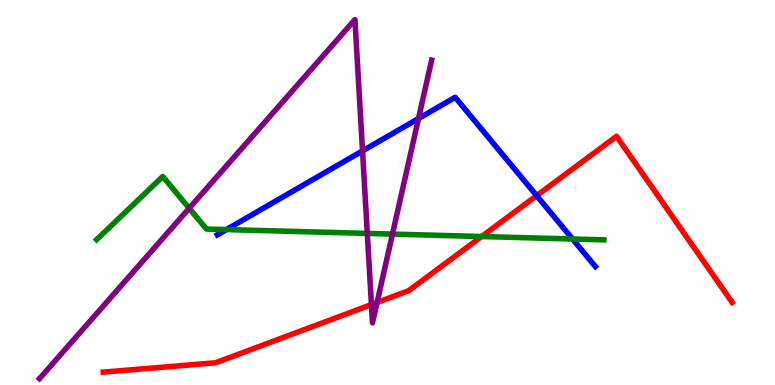[{'lines': ['blue', 'red'], 'intersections': [{'x': 6.92, 'y': 4.92}]}, {'lines': ['green', 'red'], 'intersections': [{'x': 6.21, 'y': 3.86}]}, {'lines': ['purple', 'red'], 'intersections': [{'x': 4.79, 'y': 2.09}, {'x': 4.87, 'y': 2.14}]}, {'lines': ['blue', 'green'], 'intersections': [{'x': 2.92, 'y': 4.04}, {'x': 7.39, 'y': 3.79}]}, {'lines': ['blue', 'purple'], 'intersections': [{'x': 4.68, 'y': 6.08}, {'x': 5.4, 'y': 6.92}]}, {'lines': ['green', 'purple'], 'intersections': [{'x': 2.44, 'y': 4.59}, {'x': 4.74, 'y': 3.94}, {'x': 5.06, 'y': 3.92}]}]